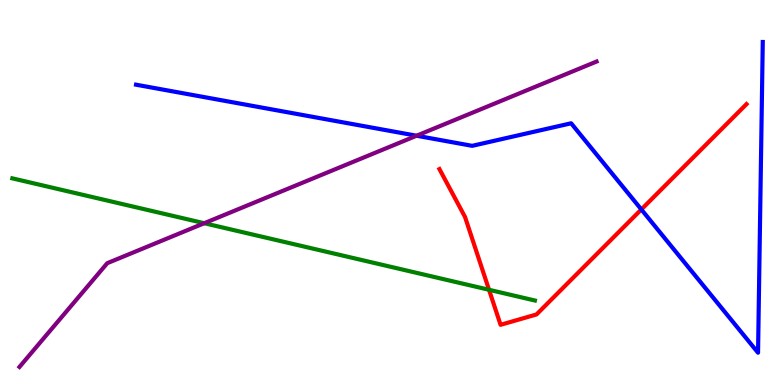[{'lines': ['blue', 'red'], 'intersections': [{'x': 8.28, 'y': 4.56}]}, {'lines': ['green', 'red'], 'intersections': [{'x': 6.31, 'y': 2.47}]}, {'lines': ['purple', 'red'], 'intersections': []}, {'lines': ['blue', 'green'], 'intersections': []}, {'lines': ['blue', 'purple'], 'intersections': [{'x': 5.38, 'y': 6.47}]}, {'lines': ['green', 'purple'], 'intersections': [{'x': 2.64, 'y': 4.2}]}]